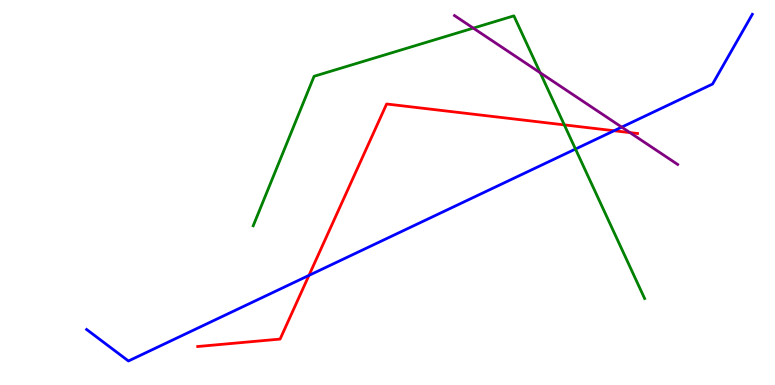[{'lines': ['blue', 'red'], 'intersections': [{'x': 3.99, 'y': 2.85}, {'x': 7.92, 'y': 6.6}]}, {'lines': ['green', 'red'], 'intersections': [{'x': 7.28, 'y': 6.76}]}, {'lines': ['purple', 'red'], 'intersections': [{'x': 8.13, 'y': 6.56}]}, {'lines': ['blue', 'green'], 'intersections': [{'x': 7.43, 'y': 6.13}]}, {'lines': ['blue', 'purple'], 'intersections': [{'x': 8.02, 'y': 6.7}]}, {'lines': ['green', 'purple'], 'intersections': [{'x': 6.11, 'y': 9.27}, {'x': 6.97, 'y': 8.11}]}]